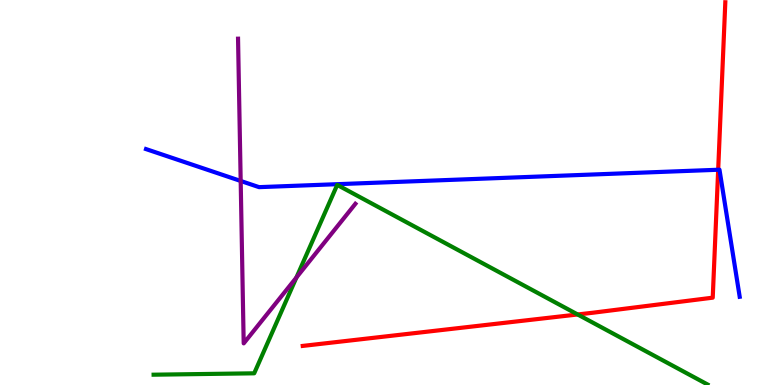[{'lines': ['blue', 'red'], 'intersections': [{'x': 9.27, 'y': 5.59}]}, {'lines': ['green', 'red'], 'intersections': [{'x': 7.45, 'y': 1.83}]}, {'lines': ['purple', 'red'], 'intersections': []}, {'lines': ['blue', 'green'], 'intersections': []}, {'lines': ['blue', 'purple'], 'intersections': [{'x': 3.11, 'y': 5.3}]}, {'lines': ['green', 'purple'], 'intersections': [{'x': 3.82, 'y': 2.79}]}]